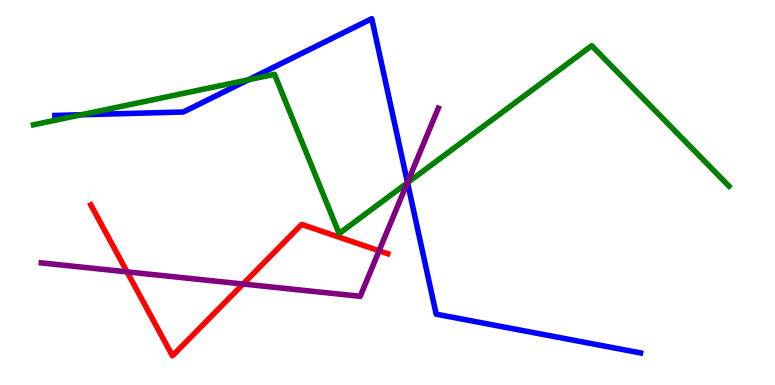[{'lines': ['blue', 'red'], 'intersections': []}, {'lines': ['green', 'red'], 'intersections': []}, {'lines': ['purple', 'red'], 'intersections': [{'x': 1.64, 'y': 2.94}, {'x': 3.14, 'y': 2.62}, {'x': 4.89, 'y': 3.49}]}, {'lines': ['blue', 'green'], 'intersections': [{'x': 1.05, 'y': 7.02}, {'x': 3.21, 'y': 7.93}, {'x': 5.26, 'y': 5.25}]}, {'lines': ['blue', 'purple'], 'intersections': [{'x': 5.26, 'y': 5.26}]}, {'lines': ['green', 'purple'], 'intersections': [{'x': 5.26, 'y': 5.25}]}]